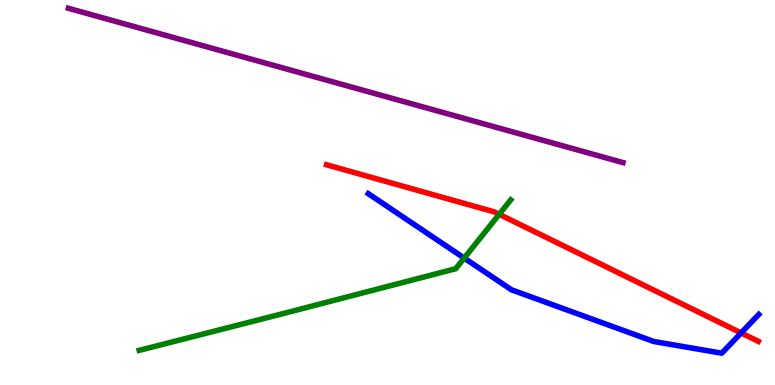[{'lines': ['blue', 'red'], 'intersections': [{'x': 9.56, 'y': 1.35}]}, {'lines': ['green', 'red'], 'intersections': [{'x': 6.44, 'y': 4.43}]}, {'lines': ['purple', 'red'], 'intersections': []}, {'lines': ['blue', 'green'], 'intersections': [{'x': 5.99, 'y': 3.3}]}, {'lines': ['blue', 'purple'], 'intersections': []}, {'lines': ['green', 'purple'], 'intersections': []}]